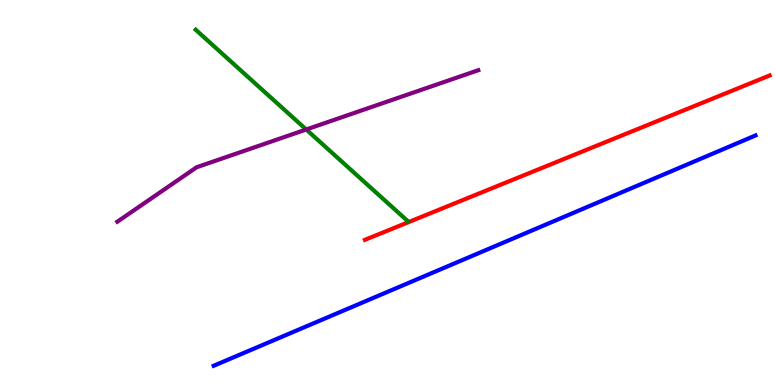[{'lines': ['blue', 'red'], 'intersections': []}, {'lines': ['green', 'red'], 'intersections': []}, {'lines': ['purple', 'red'], 'intersections': []}, {'lines': ['blue', 'green'], 'intersections': []}, {'lines': ['blue', 'purple'], 'intersections': []}, {'lines': ['green', 'purple'], 'intersections': [{'x': 3.95, 'y': 6.64}]}]